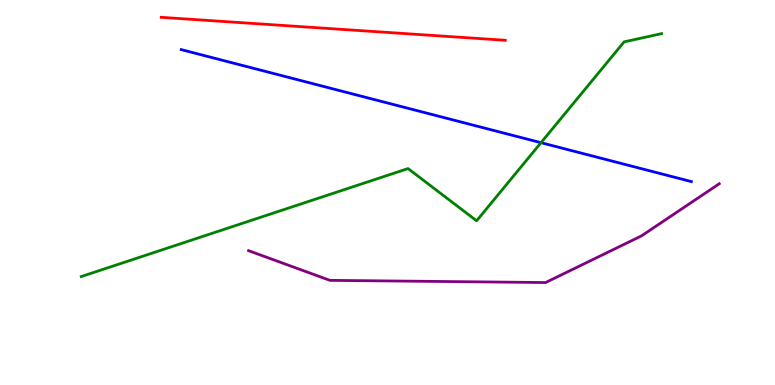[{'lines': ['blue', 'red'], 'intersections': []}, {'lines': ['green', 'red'], 'intersections': []}, {'lines': ['purple', 'red'], 'intersections': []}, {'lines': ['blue', 'green'], 'intersections': [{'x': 6.98, 'y': 6.29}]}, {'lines': ['blue', 'purple'], 'intersections': []}, {'lines': ['green', 'purple'], 'intersections': []}]